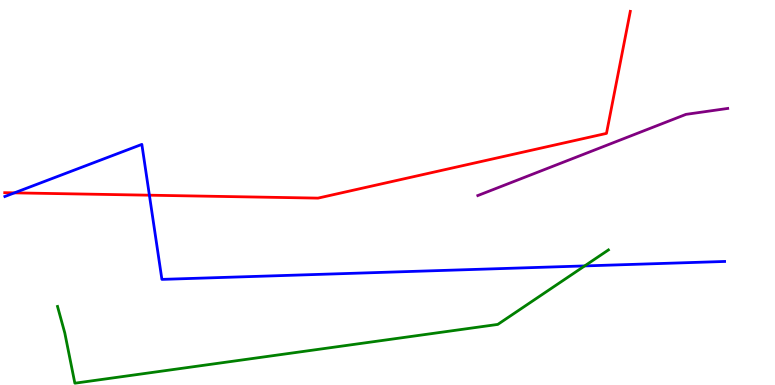[{'lines': ['blue', 'red'], 'intersections': [{'x': 0.186, 'y': 4.99}, {'x': 1.93, 'y': 4.93}]}, {'lines': ['green', 'red'], 'intersections': []}, {'lines': ['purple', 'red'], 'intersections': []}, {'lines': ['blue', 'green'], 'intersections': [{'x': 7.54, 'y': 3.09}]}, {'lines': ['blue', 'purple'], 'intersections': []}, {'lines': ['green', 'purple'], 'intersections': []}]